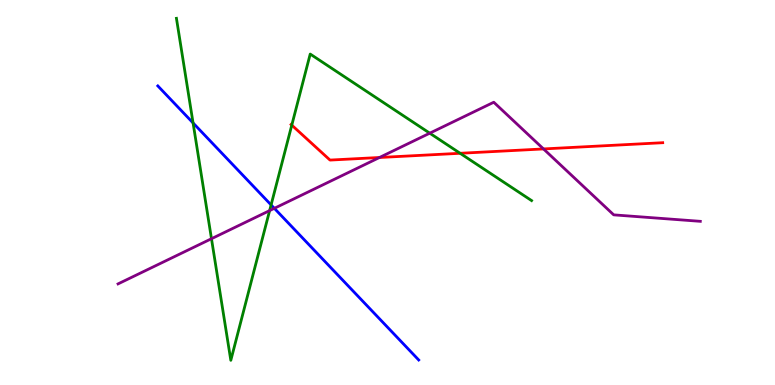[{'lines': ['blue', 'red'], 'intersections': []}, {'lines': ['green', 'red'], 'intersections': [{'x': 3.76, 'y': 6.75}, {'x': 5.94, 'y': 6.02}]}, {'lines': ['purple', 'red'], 'intersections': [{'x': 4.9, 'y': 5.91}, {'x': 7.01, 'y': 6.13}]}, {'lines': ['blue', 'green'], 'intersections': [{'x': 2.49, 'y': 6.81}, {'x': 3.5, 'y': 4.68}]}, {'lines': ['blue', 'purple'], 'intersections': [{'x': 3.54, 'y': 4.59}]}, {'lines': ['green', 'purple'], 'intersections': [{'x': 2.73, 'y': 3.8}, {'x': 3.48, 'y': 4.53}, {'x': 5.55, 'y': 6.54}]}]